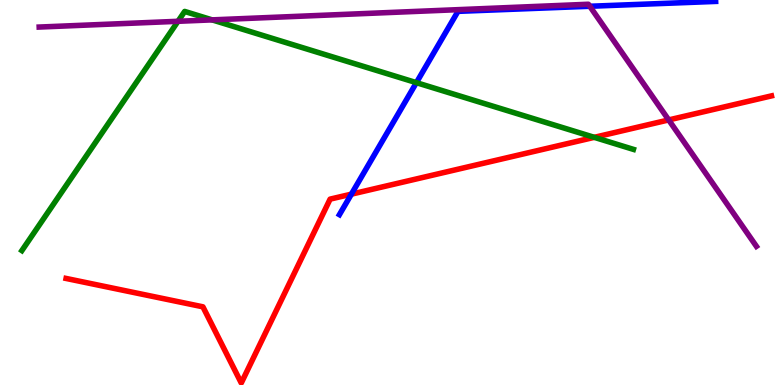[{'lines': ['blue', 'red'], 'intersections': [{'x': 4.53, 'y': 4.96}]}, {'lines': ['green', 'red'], 'intersections': [{'x': 7.67, 'y': 6.43}]}, {'lines': ['purple', 'red'], 'intersections': [{'x': 8.63, 'y': 6.88}]}, {'lines': ['blue', 'green'], 'intersections': [{'x': 5.37, 'y': 7.85}]}, {'lines': ['blue', 'purple'], 'intersections': [{'x': 7.61, 'y': 9.84}]}, {'lines': ['green', 'purple'], 'intersections': [{'x': 2.3, 'y': 9.45}, {'x': 2.74, 'y': 9.48}]}]